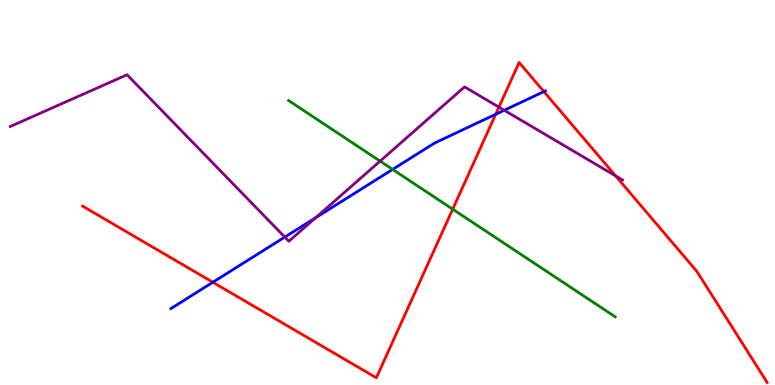[{'lines': ['blue', 'red'], 'intersections': [{'x': 2.75, 'y': 2.67}, {'x': 6.4, 'y': 7.03}, {'x': 7.02, 'y': 7.62}]}, {'lines': ['green', 'red'], 'intersections': [{'x': 5.84, 'y': 4.57}]}, {'lines': ['purple', 'red'], 'intersections': [{'x': 6.44, 'y': 7.22}, {'x': 7.94, 'y': 5.43}]}, {'lines': ['blue', 'green'], 'intersections': [{'x': 5.07, 'y': 5.6}]}, {'lines': ['blue', 'purple'], 'intersections': [{'x': 3.67, 'y': 3.84}, {'x': 4.07, 'y': 4.35}, {'x': 6.51, 'y': 7.14}]}, {'lines': ['green', 'purple'], 'intersections': [{'x': 4.9, 'y': 5.82}]}]